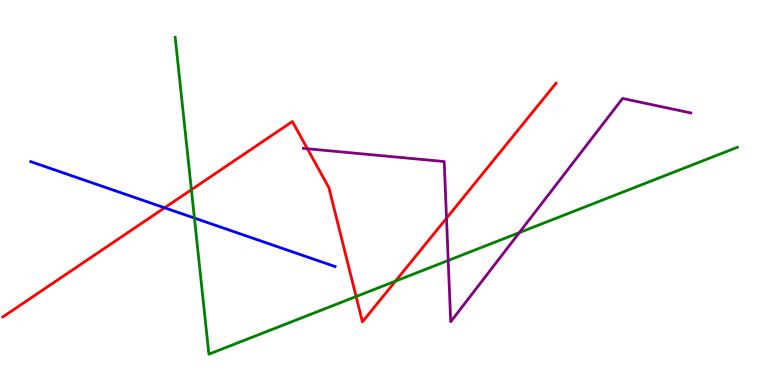[{'lines': ['blue', 'red'], 'intersections': [{'x': 2.12, 'y': 4.6}]}, {'lines': ['green', 'red'], 'intersections': [{'x': 2.47, 'y': 5.07}, {'x': 4.59, 'y': 2.3}, {'x': 5.1, 'y': 2.7}]}, {'lines': ['purple', 'red'], 'intersections': [{'x': 3.97, 'y': 6.14}, {'x': 5.76, 'y': 4.33}]}, {'lines': ['blue', 'green'], 'intersections': [{'x': 2.51, 'y': 4.34}]}, {'lines': ['blue', 'purple'], 'intersections': []}, {'lines': ['green', 'purple'], 'intersections': [{'x': 5.78, 'y': 3.23}, {'x': 6.7, 'y': 3.96}]}]